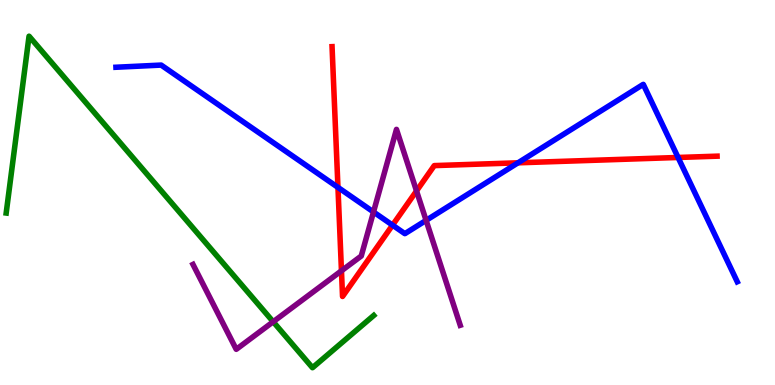[{'lines': ['blue', 'red'], 'intersections': [{'x': 4.36, 'y': 5.13}, {'x': 5.07, 'y': 4.15}, {'x': 6.68, 'y': 5.77}, {'x': 8.75, 'y': 5.91}]}, {'lines': ['green', 'red'], 'intersections': []}, {'lines': ['purple', 'red'], 'intersections': [{'x': 4.41, 'y': 2.97}, {'x': 5.37, 'y': 5.04}]}, {'lines': ['blue', 'green'], 'intersections': []}, {'lines': ['blue', 'purple'], 'intersections': [{'x': 4.82, 'y': 4.49}, {'x': 5.5, 'y': 4.28}]}, {'lines': ['green', 'purple'], 'intersections': [{'x': 3.53, 'y': 1.64}]}]